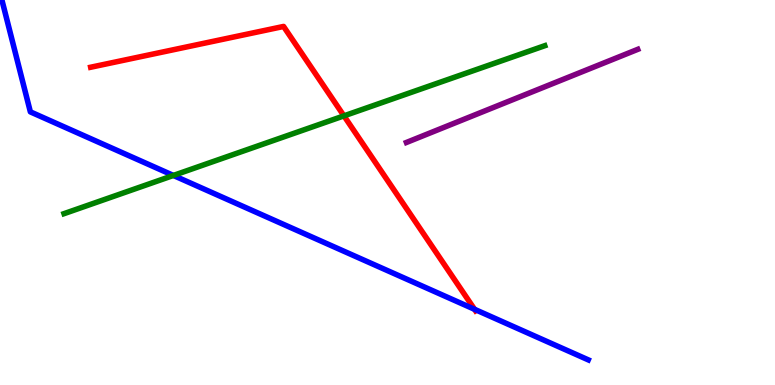[{'lines': ['blue', 'red'], 'intersections': [{'x': 6.12, 'y': 1.97}]}, {'lines': ['green', 'red'], 'intersections': [{'x': 4.44, 'y': 6.99}]}, {'lines': ['purple', 'red'], 'intersections': []}, {'lines': ['blue', 'green'], 'intersections': [{'x': 2.24, 'y': 5.44}]}, {'lines': ['blue', 'purple'], 'intersections': []}, {'lines': ['green', 'purple'], 'intersections': []}]